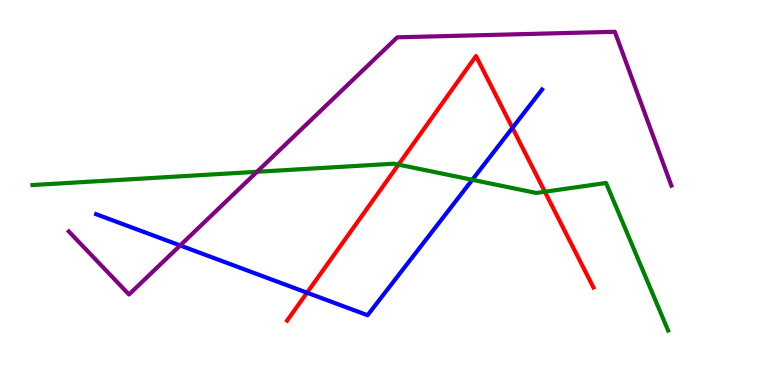[{'lines': ['blue', 'red'], 'intersections': [{'x': 3.96, 'y': 2.4}, {'x': 6.61, 'y': 6.68}]}, {'lines': ['green', 'red'], 'intersections': [{'x': 5.14, 'y': 5.72}, {'x': 7.03, 'y': 5.02}]}, {'lines': ['purple', 'red'], 'intersections': []}, {'lines': ['blue', 'green'], 'intersections': [{'x': 6.09, 'y': 5.33}]}, {'lines': ['blue', 'purple'], 'intersections': [{'x': 2.32, 'y': 3.62}]}, {'lines': ['green', 'purple'], 'intersections': [{'x': 3.32, 'y': 5.54}]}]